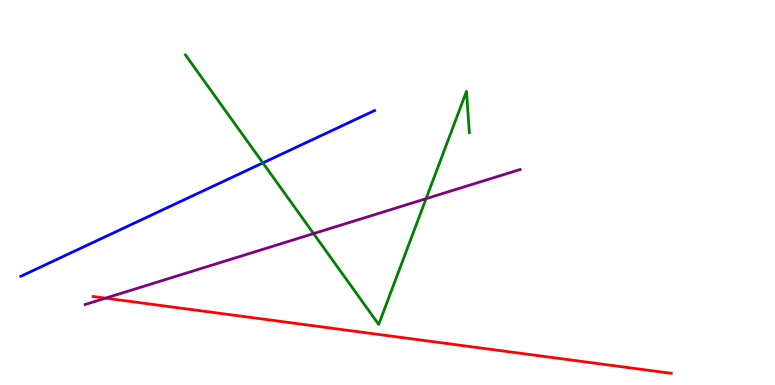[{'lines': ['blue', 'red'], 'intersections': []}, {'lines': ['green', 'red'], 'intersections': []}, {'lines': ['purple', 'red'], 'intersections': [{'x': 1.36, 'y': 2.26}]}, {'lines': ['blue', 'green'], 'intersections': [{'x': 3.39, 'y': 5.77}]}, {'lines': ['blue', 'purple'], 'intersections': []}, {'lines': ['green', 'purple'], 'intersections': [{'x': 4.05, 'y': 3.93}, {'x': 5.5, 'y': 4.84}]}]